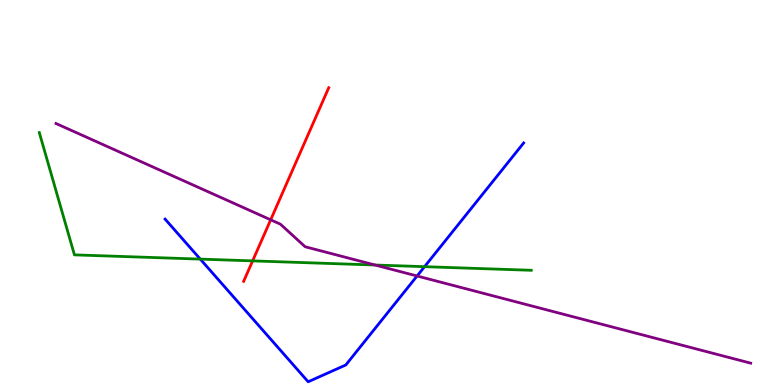[{'lines': ['blue', 'red'], 'intersections': []}, {'lines': ['green', 'red'], 'intersections': [{'x': 3.26, 'y': 3.22}]}, {'lines': ['purple', 'red'], 'intersections': [{'x': 3.49, 'y': 4.29}]}, {'lines': ['blue', 'green'], 'intersections': [{'x': 2.58, 'y': 3.27}, {'x': 5.48, 'y': 3.07}]}, {'lines': ['blue', 'purple'], 'intersections': [{'x': 5.38, 'y': 2.83}]}, {'lines': ['green', 'purple'], 'intersections': [{'x': 4.84, 'y': 3.12}]}]